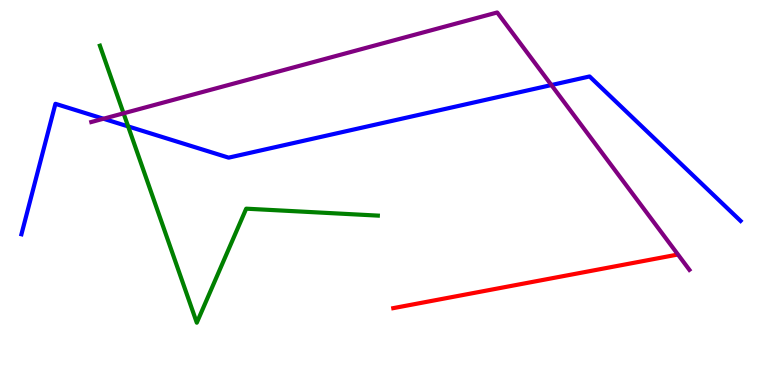[{'lines': ['blue', 'red'], 'intersections': []}, {'lines': ['green', 'red'], 'intersections': []}, {'lines': ['purple', 'red'], 'intersections': []}, {'lines': ['blue', 'green'], 'intersections': [{'x': 1.65, 'y': 6.72}]}, {'lines': ['blue', 'purple'], 'intersections': [{'x': 1.34, 'y': 6.92}, {'x': 7.11, 'y': 7.79}]}, {'lines': ['green', 'purple'], 'intersections': [{'x': 1.59, 'y': 7.06}]}]